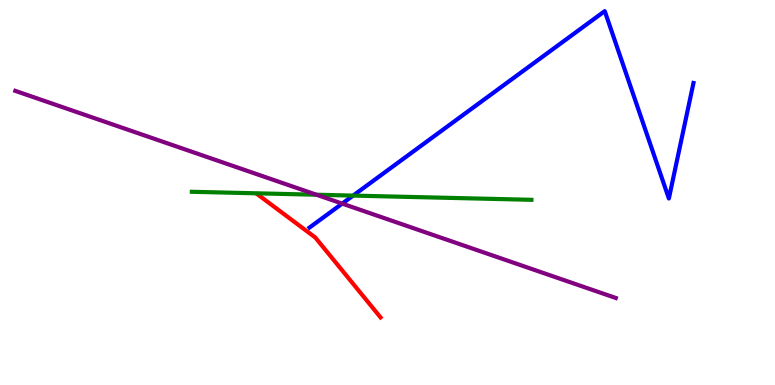[{'lines': ['blue', 'red'], 'intersections': []}, {'lines': ['green', 'red'], 'intersections': []}, {'lines': ['purple', 'red'], 'intersections': []}, {'lines': ['blue', 'green'], 'intersections': [{'x': 4.56, 'y': 4.92}]}, {'lines': ['blue', 'purple'], 'intersections': [{'x': 4.42, 'y': 4.71}]}, {'lines': ['green', 'purple'], 'intersections': [{'x': 4.08, 'y': 4.94}]}]